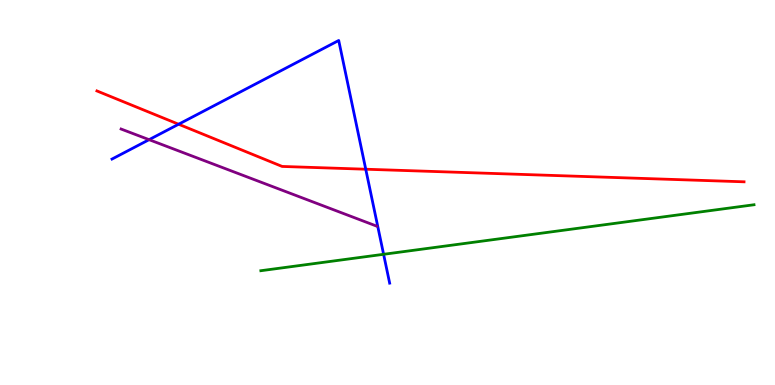[{'lines': ['blue', 'red'], 'intersections': [{'x': 2.3, 'y': 6.77}, {'x': 4.72, 'y': 5.6}]}, {'lines': ['green', 'red'], 'intersections': []}, {'lines': ['purple', 'red'], 'intersections': []}, {'lines': ['blue', 'green'], 'intersections': [{'x': 4.95, 'y': 3.39}]}, {'lines': ['blue', 'purple'], 'intersections': [{'x': 1.92, 'y': 6.37}]}, {'lines': ['green', 'purple'], 'intersections': []}]